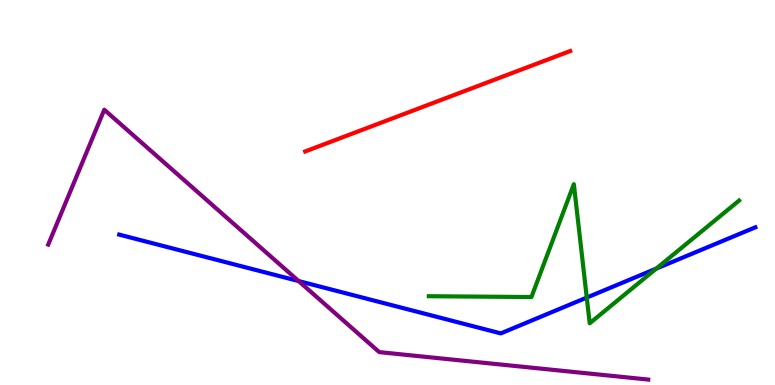[{'lines': ['blue', 'red'], 'intersections': []}, {'lines': ['green', 'red'], 'intersections': []}, {'lines': ['purple', 'red'], 'intersections': []}, {'lines': ['blue', 'green'], 'intersections': [{'x': 7.57, 'y': 2.27}, {'x': 8.47, 'y': 3.02}]}, {'lines': ['blue', 'purple'], 'intersections': [{'x': 3.85, 'y': 2.7}]}, {'lines': ['green', 'purple'], 'intersections': []}]